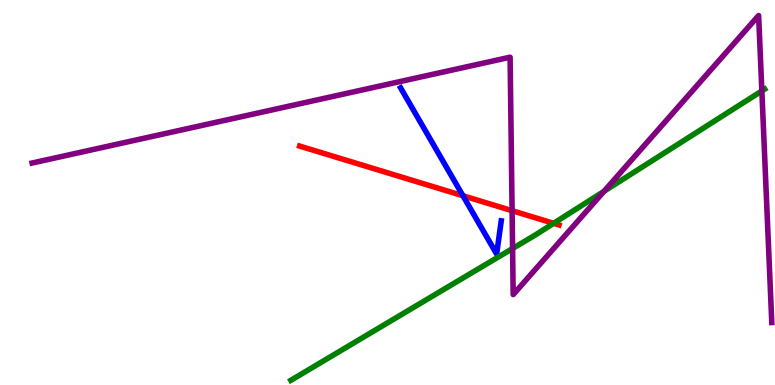[{'lines': ['blue', 'red'], 'intersections': [{'x': 5.97, 'y': 4.92}]}, {'lines': ['green', 'red'], 'intersections': [{'x': 7.14, 'y': 4.2}]}, {'lines': ['purple', 'red'], 'intersections': [{'x': 6.61, 'y': 4.53}]}, {'lines': ['blue', 'green'], 'intersections': []}, {'lines': ['blue', 'purple'], 'intersections': []}, {'lines': ['green', 'purple'], 'intersections': [{'x': 6.61, 'y': 3.55}, {'x': 7.79, 'y': 5.03}, {'x': 9.83, 'y': 7.64}]}]